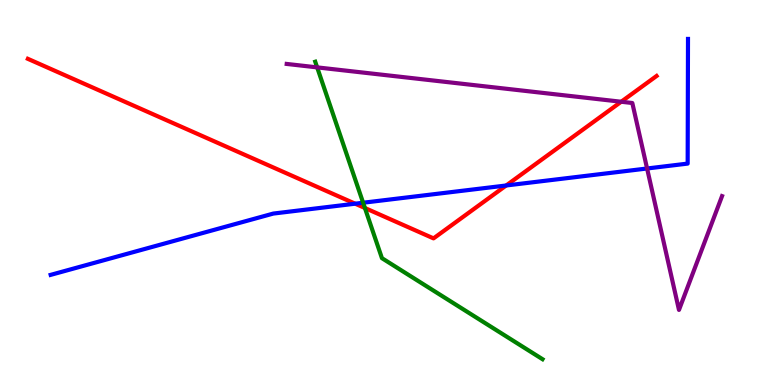[{'lines': ['blue', 'red'], 'intersections': [{'x': 4.58, 'y': 4.71}, {'x': 6.53, 'y': 5.18}]}, {'lines': ['green', 'red'], 'intersections': [{'x': 4.71, 'y': 4.6}]}, {'lines': ['purple', 'red'], 'intersections': [{'x': 8.02, 'y': 7.36}]}, {'lines': ['blue', 'green'], 'intersections': [{'x': 4.69, 'y': 4.73}]}, {'lines': ['blue', 'purple'], 'intersections': [{'x': 8.35, 'y': 5.62}]}, {'lines': ['green', 'purple'], 'intersections': [{'x': 4.09, 'y': 8.25}]}]